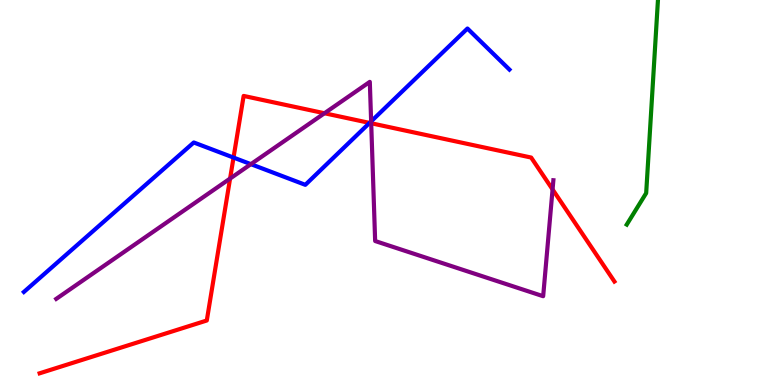[{'lines': ['blue', 'red'], 'intersections': [{'x': 3.01, 'y': 5.91}, {'x': 4.77, 'y': 6.81}]}, {'lines': ['green', 'red'], 'intersections': []}, {'lines': ['purple', 'red'], 'intersections': [{'x': 2.97, 'y': 5.36}, {'x': 4.19, 'y': 7.06}, {'x': 4.79, 'y': 6.8}, {'x': 7.13, 'y': 5.08}]}, {'lines': ['blue', 'green'], 'intersections': []}, {'lines': ['blue', 'purple'], 'intersections': [{'x': 3.24, 'y': 5.74}, {'x': 4.79, 'y': 6.85}]}, {'lines': ['green', 'purple'], 'intersections': []}]